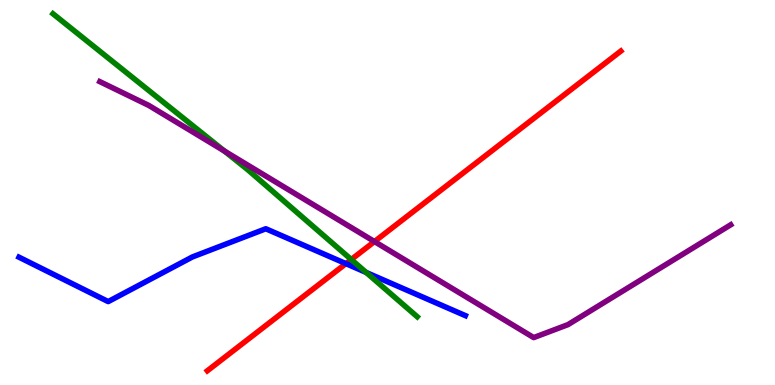[{'lines': ['blue', 'red'], 'intersections': [{'x': 4.46, 'y': 3.15}]}, {'lines': ['green', 'red'], 'intersections': [{'x': 4.53, 'y': 3.26}]}, {'lines': ['purple', 'red'], 'intersections': [{'x': 4.83, 'y': 3.73}]}, {'lines': ['blue', 'green'], 'intersections': [{'x': 4.72, 'y': 2.92}]}, {'lines': ['blue', 'purple'], 'intersections': []}, {'lines': ['green', 'purple'], 'intersections': [{'x': 2.9, 'y': 6.08}]}]